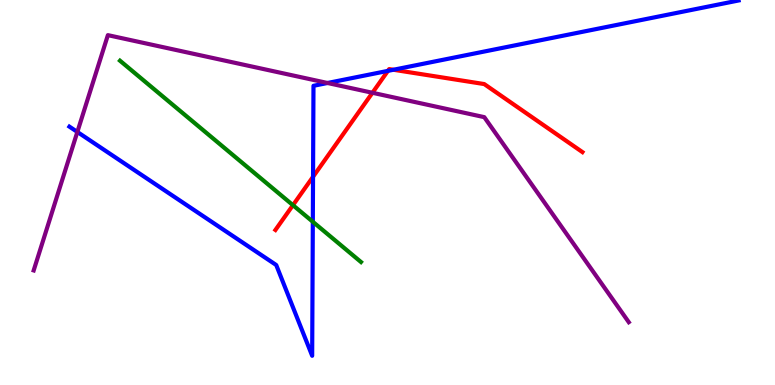[{'lines': ['blue', 'red'], 'intersections': [{'x': 4.04, 'y': 5.41}, {'x': 5.01, 'y': 8.16}, {'x': 5.08, 'y': 8.19}]}, {'lines': ['green', 'red'], 'intersections': [{'x': 3.78, 'y': 4.67}]}, {'lines': ['purple', 'red'], 'intersections': [{'x': 4.81, 'y': 7.59}]}, {'lines': ['blue', 'green'], 'intersections': [{'x': 4.04, 'y': 4.24}]}, {'lines': ['blue', 'purple'], 'intersections': [{'x': 0.998, 'y': 6.57}, {'x': 4.23, 'y': 7.84}]}, {'lines': ['green', 'purple'], 'intersections': []}]